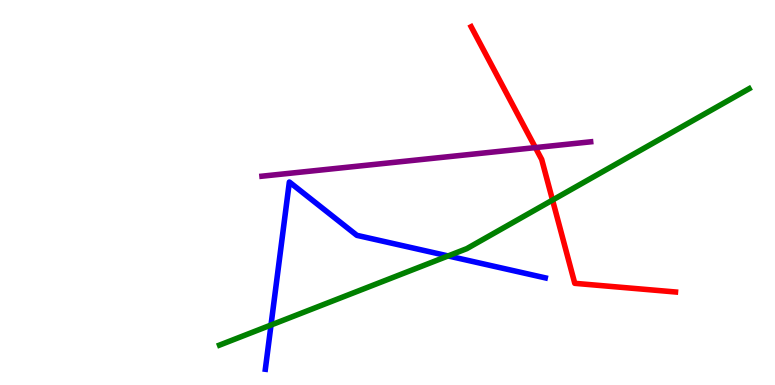[{'lines': ['blue', 'red'], 'intersections': []}, {'lines': ['green', 'red'], 'intersections': [{'x': 7.13, 'y': 4.8}]}, {'lines': ['purple', 'red'], 'intersections': [{'x': 6.91, 'y': 6.17}]}, {'lines': ['blue', 'green'], 'intersections': [{'x': 3.5, 'y': 1.56}, {'x': 5.78, 'y': 3.35}]}, {'lines': ['blue', 'purple'], 'intersections': []}, {'lines': ['green', 'purple'], 'intersections': []}]